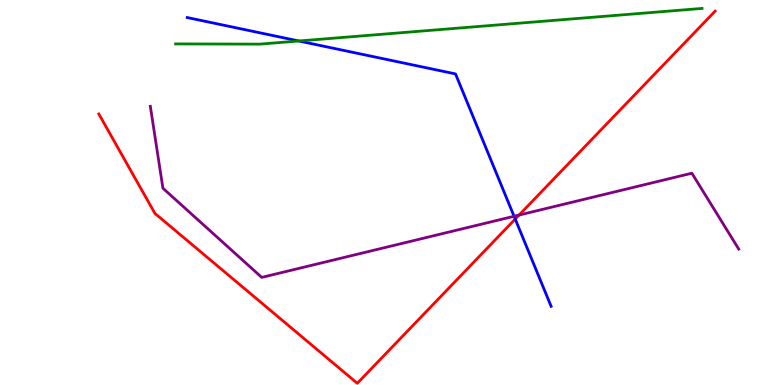[{'lines': ['blue', 'red'], 'intersections': [{'x': 6.65, 'y': 4.31}]}, {'lines': ['green', 'red'], 'intersections': []}, {'lines': ['purple', 'red'], 'intersections': [{'x': 6.7, 'y': 4.41}]}, {'lines': ['blue', 'green'], 'intersections': [{'x': 3.86, 'y': 8.94}]}, {'lines': ['blue', 'purple'], 'intersections': [{'x': 6.63, 'y': 4.38}]}, {'lines': ['green', 'purple'], 'intersections': []}]